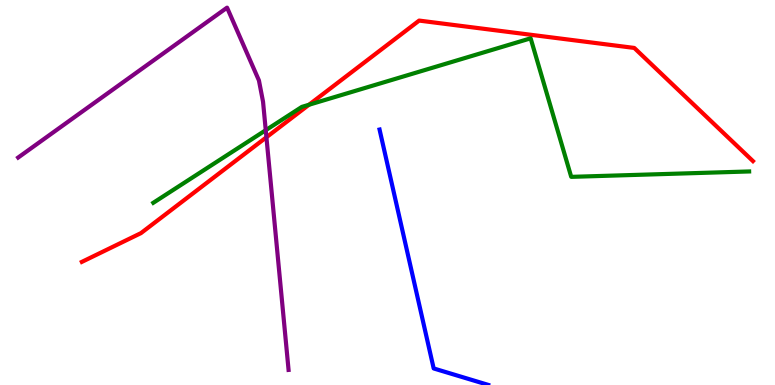[{'lines': ['blue', 'red'], 'intersections': []}, {'lines': ['green', 'red'], 'intersections': [{'x': 3.99, 'y': 7.28}]}, {'lines': ['purple', 'red'], 'intersections': [{'x': 3.44, 'y': 6.43}]}, {'lines': ['blue', 'green'], 'intersections': []}, {'lines': ['blue', 'purple'], 'intersections': []}, {'lines': ['green', 'purple'], 'intersections': [{'x': 3.43, 'y': 6.62}]}]